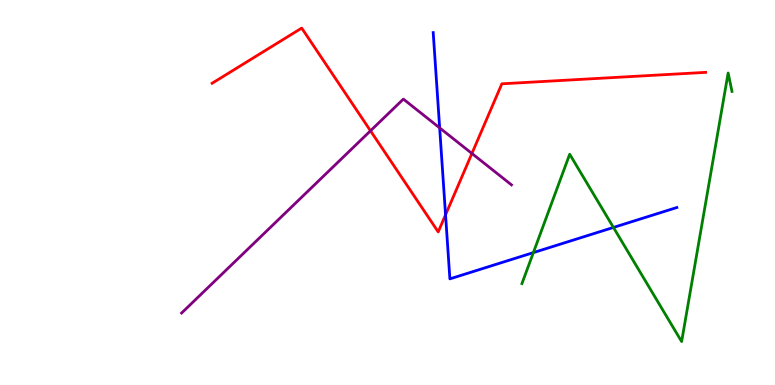[{'lines': ['blue', 'red'], 'intersections': [{'x': 5.75, 'y': 4.42}]}, {'lines': ['green', 'red'], 'intersections': []}, {'lines': ['purple', 'red'], 'intersections': [{'x': 4.78, 'y': 6.6}, {'x': 6.09, 'y': 6.01}]}, {'lines': ['blue', 'green'], 'intersections': [{'x': 6.88, 'y': 3.44}, {'x': 7.92, 'y': 4.09}]}, {'lines': ['blue', 'purple'], 'intersections': [{'x': 5.67, 'y': 6.68}]}, {'lines': ['green', 'purple'], 'intersections': []}]